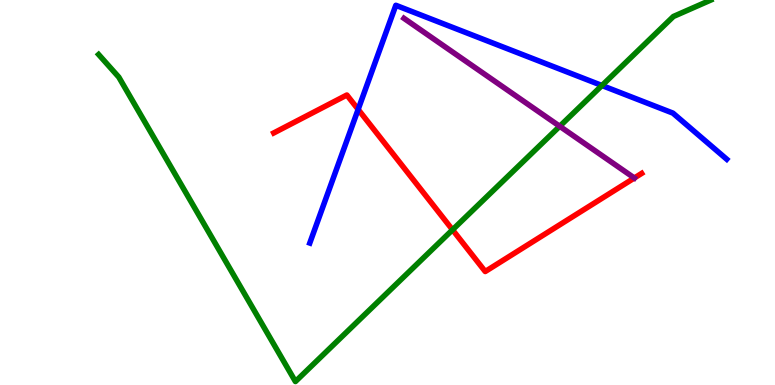[{'lines': ['blue', 'red'], 'intersections': [{'x': 4.62, 'y': 7.16}]}, {'lines': ['green', 'red'], 'intersections': [{'x': 5.84, 'y': 4.03}]}, {'lines': ['purple', 'red'], 'intersections': [{'x': 8.19, 'y': 5.38}]}, {'lines': ['blue', 'green'], 'intersections': [{'x': 7.77, 'y': 7.78}]}, {'lines': ['blue', 'purple'], 'intersections': []}, {'lines': ['green', 'purple'], 'intersections': [{'x': 7.22, 'y': 6.72}]}]